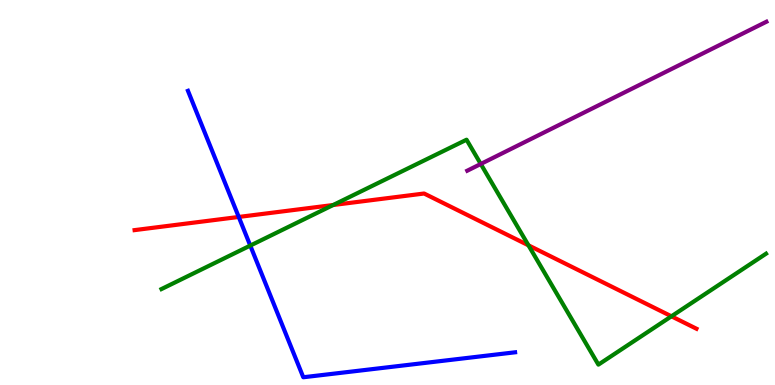[{'lines': ['blue', 'red'], 'intersections': [{'x': 3.08, 'y': 4.36}]}, {'lines': ['green', 'red'], 'intersections': [{'x': 4.3, 'y': 4.67}, {'x': 6.82, 'y': 3.63}, {'x': 8.66, 'y': 1.78}]}, {'lines': ['purple', 'red'], 'intersections': []}, {'lines': ['blue', 'green'], 'intersections': [{'x': 3.23, 'y': 3.62}]}, {'lines': ['blue', 'purple'], 'intersections': []}, {'lines': ['green', 'purple'], 'intersections': [{'x': 6.2, 'y': 5.74}]}]